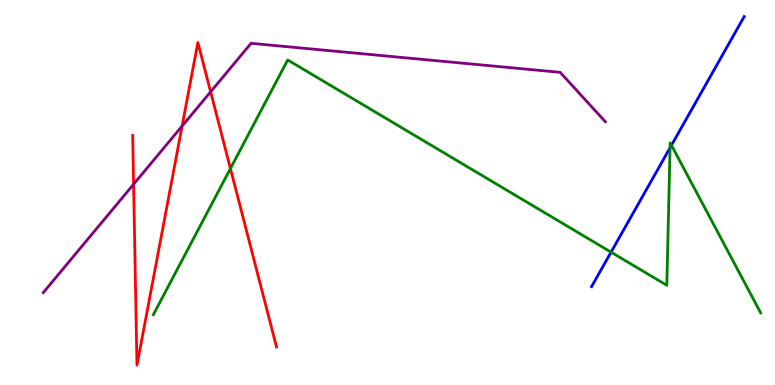[{'lines': ['blue', 'red'], 'intersections': []}, {'lines': ['green', 'red'], 'intersections': [{'x': 2.97, 'y': 5.62}]}, {'lines': ['purple', 'red'], 'intersections': [{'x': 1.72, 'y': 5.21}, {'x': 2.35, 'y': 6.73}, {'x': 2.72, 'y': 7.61}]}, {'lines': ['blue', 'green'], 'intersections': [{'x': 7.88, 'y': 3.45}, {'x': 8.65, 'y': 6.16}, {'x': 8.66, 'y': 6.23}]}, {'lines': ['blue', 'purple'], 'intersections': []}, {'lines': ['green', 'purple'], 'intersections': []}]